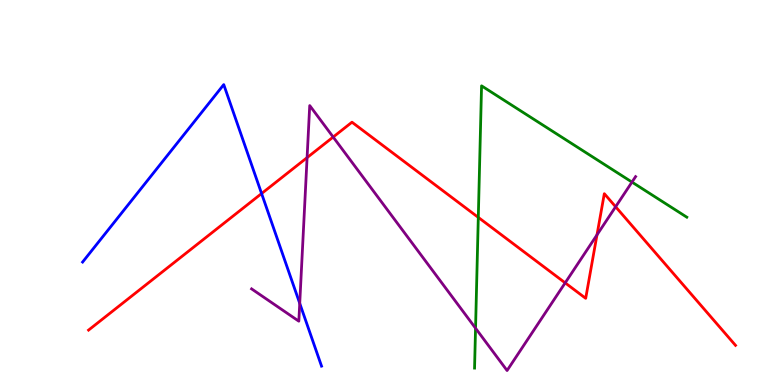[{'lines': ['blue', 'red'], 'intersections': [{'x': 3.38, 'y': 4.97}]}, {'lines': ['green', 'red'], 'intersections': [{'x': 6.17, 'y': 4.35}]}, {'lines': ['purple', 'red'], 'intersections': [{'x': 3.96, 'y': 5.91}, {'x': 4.3, 'y': 6.44}, {'x': 7.29, 'y': 2.65}, {'x': 7.7, 'y': 3.9}, {'x': 7.94, 'y': 4.63}]}, {'lines': ['blue', 'green'], 'intersections': []}, {'lines': ['blue', 'purple'], 'intersections': [{'x': 3.87, 'y': 2.12}]}, {'lines': ['green', 'purple'], 'intersections': [{'x': 6.14, 'y': 1.48}, {'x': 8.15, 'y': 5.27}]}]